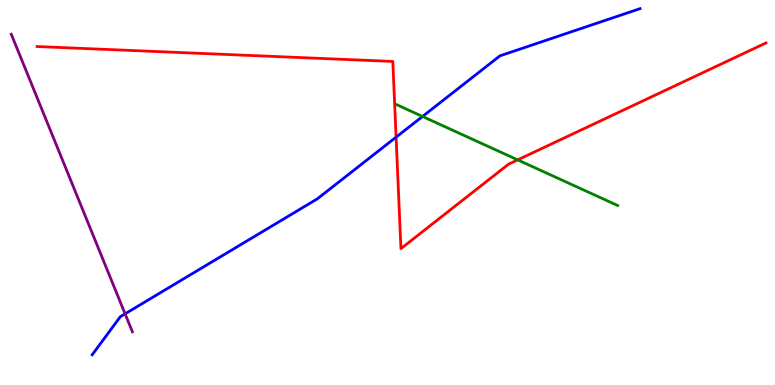[{'lines': ['blue', 'red'], 'intersections': [{'x': 5.11, 'y': 6.44}]}, {'lines': ['green', 'red'], 'intersections': [{'x': 6.68, 'y': 5.85}]}, {'lines': ['purple', 'red'], 'intersections': []}, {'lines': ['blue', 'green'], 'intersections': [{'x': 5.45, 'y': 6.97}]}, {'lines': ['blue', 'purple'], 'intersections': [{'x': 1.61, 'y': 1.85}]}, {'lines': ['green', 'purple'], 'intersections': []}]